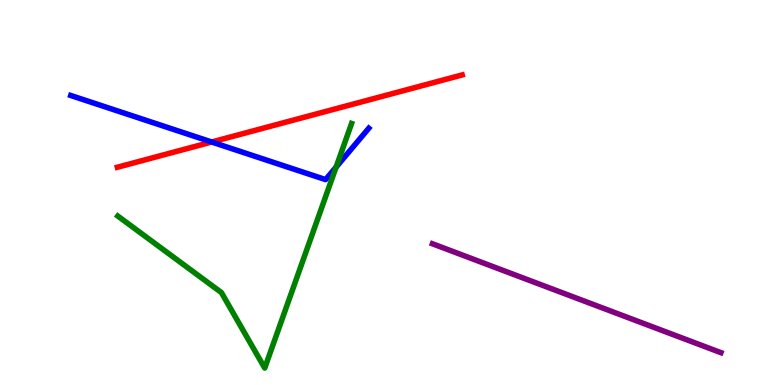[{'lines': ['blue', 'red'], 'intersections': [{'x': 2.73, 'y': 6.31}]}, {'lines': ['green', 'red'], 'intersections': []}, {'lines': ['purple', 'red'], 'intersections': []}, {'lines': ['blue', 'green'], 'intersections': [{'x': 4.34, 'y': 5.66}]}, {'lines': ['blue', 'purple'], 'intersections': []}, {'lines': ['green', 'purple'], 'intersections': []}]